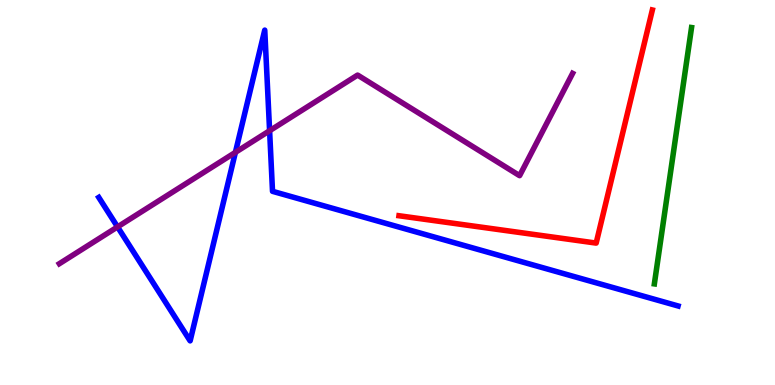[{'lines': ['blue', 'red'], 'intersections': []}, {'lines': ['green', 'red'], 'intersections': []}, {'lines': ['purple', 'red'], 'intersections': []}, {'lines': ['blue', 'green'], 'intersections': []}, {'lines': ['blue', 'purple'], 'intersections': [{'x': 1.52, 'y': 4.11}, {'x': 3.04, 'y': 6.04}, {'x': 3.48, 'y': 6.6}]}, {'lines': ['green', 'purple'], 'intersections': []}]